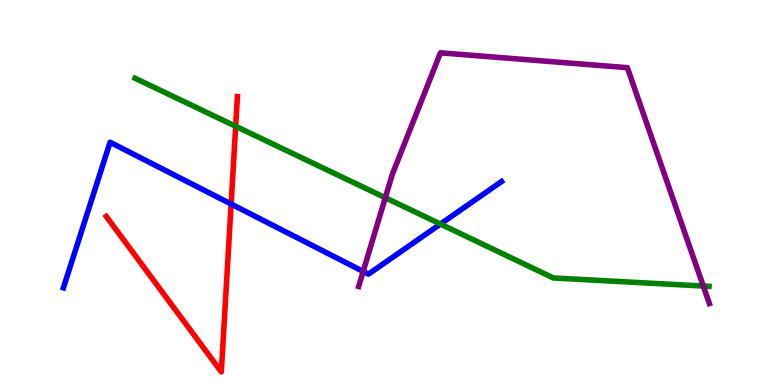[{'lines': ['blue', 'red'], 'intersections': [{'x': 2.98, 'y': 4.7}]}, {'lines': ['green', 'red'], 'intersections': [{'x': 3.04, 'y': 6.72}]}, {'lines': ['purple', 'red'], 'intersections': []}, {'lines': ['blue', 'green'], 'intersections': [{'x': 5.68, 'y': 4.18}]}, {'lines': ['blue', 'purple'], 'intersections': [{'x': 4.69, 'y': 2.95}]}, {'lines': ['green', 'purple'], 'intersections': [{'x': 4.97, 'y': 4.86}, {'x': 9.07, 'y': 2.57}]}]